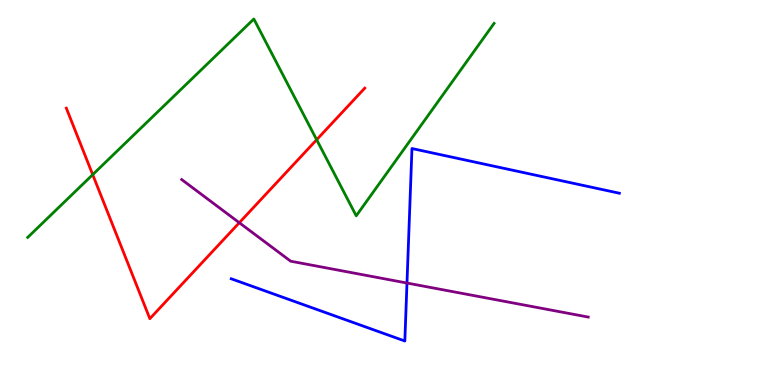[{'lines': ['blue', 'red'], 'intersections': []}, {'lines': ['green', 'red'], 'intersections': [{'x': 1.2, 'y': 5.46}, {'x': 4.09, 'y': 6.37}]}, {'lines': ['purple', 'red'], 'intersections': [{'x': 3.09, 'y': 4.21}]}, {'lines': ['blue', 'green'], 'intersections': []}, {'lines': ['blue', 'purple'], 'intersections': [{'x': 5.25, 'y': 2.65}]}, {'lines': ['green', 'purple'], 'intersections': []}]